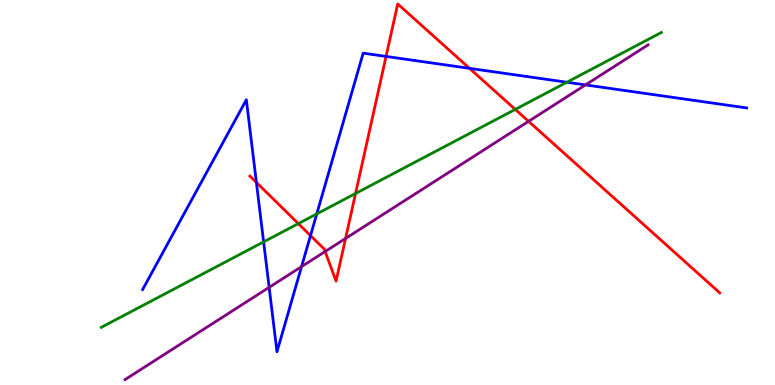[{'lines': ['blue', 'red'], 'intersections': [{'x': 3.31, 'y': 5.26}, {'x': 4.01, 'y': 3.88}, {'x': 4.98, 'y': 8.53}, {'x': 6.06, 'y': 8.22}]}, {'lines': ['green', 'red'], 'intersections': [{'x': 3.85, 'y': 4.19}, {'x': 4.59, 'y': 4.97}, {'x': 6.65, 'y': 7.16}]}, {'lines': ['purple', 'red'], 'intersections': [{'x': 4.2, 'y': 3.47}, {'x': 4.46, 'y': 3.81}, {'x': 6.82, 'y': 6.85}]}, {'lines': ['blue', 'green'], 'intersections': [{'x': 3.4, 'y': 3.72}, {'x': 4.09, 'y': 4.44}, {'x': 7.31, 'y': 7.86}]}, {'lines': ['blue', 'purple'], 'intersections': [{'x': 3.47, 'y': 2.54}, {'x': 3.89, 'y': 3.07}, {'x': 7.55, 'y': 7.79}]}, {'lines': ['green', 'purple'], 'intersections': []}]